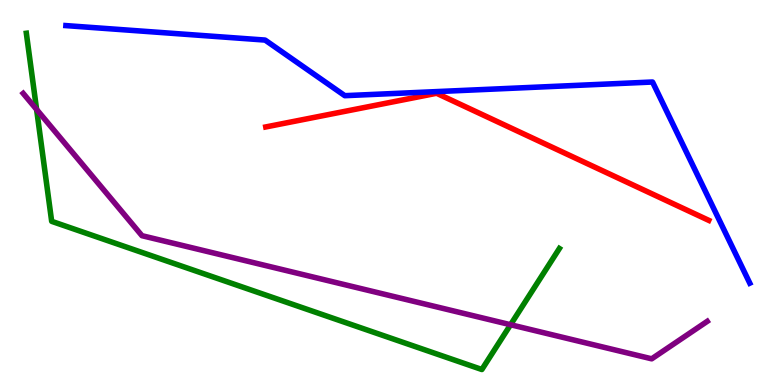[{'lines': ['blue', 'red'], 'intersections': []}, {'lines': ['green', 'red'], 'intersections': []}, {'lines': ['purple', 'red'], 'intersections': []}, {'lines': ['blue', 'green'], 'intersections': []}, {'lines': ['blue', 'purple'], 'intersections': []}, {'lines': ['green', 'purple'], 'intersections': [{'x': 0.472, 'y': 7.16}, {'x': 6.59, 'y': 1.57}]}]